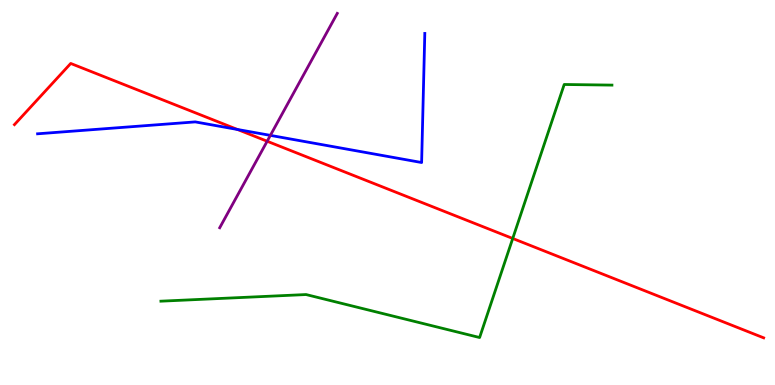[{'lines': ['blue', 'red'], 'intersections': [{'x': 3.06, 'y': 6.64}]}, {'lines': ['green', 'red'], 'intersections': [{'x': 6.62, 'y': 3.81}]}, {'lines': ['purple', 'red'], 'intersections': [{'x': 3.45, 'y': 6.33}]}, {'lines': ['blue', 'green'], 'intersections': []}, {'lines': ['blue', 'purple'], 'intersections': [{'x': 3.49, 'y': 6.48}]}, {'lines': ['green', 'purple'], 'intersections': []}]